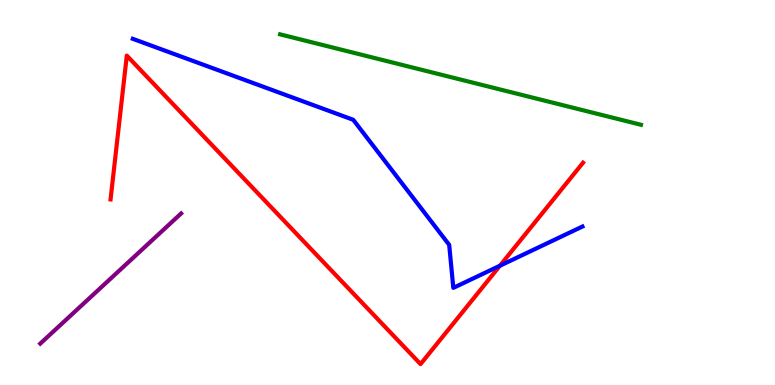[{'lines': ['blue', 'red'], 'intersections': [{'x': 6.45, 'y': 3.1}]}, {'lines': ['green', 'red'], 'intersections': []}, {'lines': ['purple', 'red'], 'intersections': []}, {'lines': ['blue', 'green'], 'intersections': []}, {'lines': ['blue', 'purple'], 'intersections': []}, {'lines': ['green', 'purple'], 'intersections': []}]